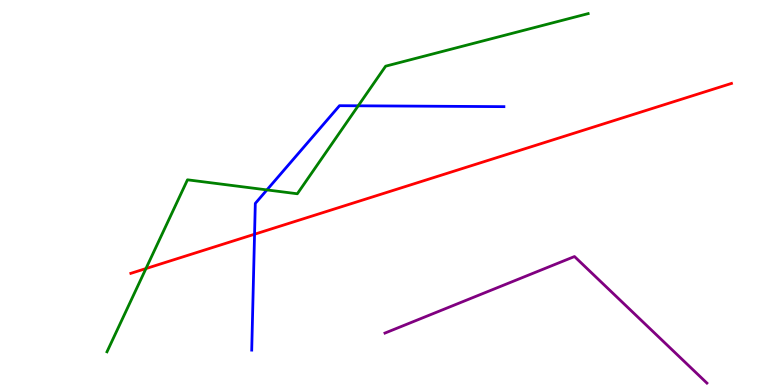[{'lines': ['blue', 'red'], 'intersections': [{'x': 3.28, 'y': 3.92}]}, {'lines': ['green', 'red'], 'intersections': [{'x': 1.88, 'y': 3.02}]}, {'lines': ['purple', 'red'], 'intersections': []}, {'lines': ['blue', 'green'], 'intersections': [{'x': 3.44, 'y': 5.07}, {'x': 4.62, 'y': 7.25}]}, {'lines': ['blue', 'purple'], 'intersections': []}, {'lines': ['green', 'purple'], 'intersections': []}]